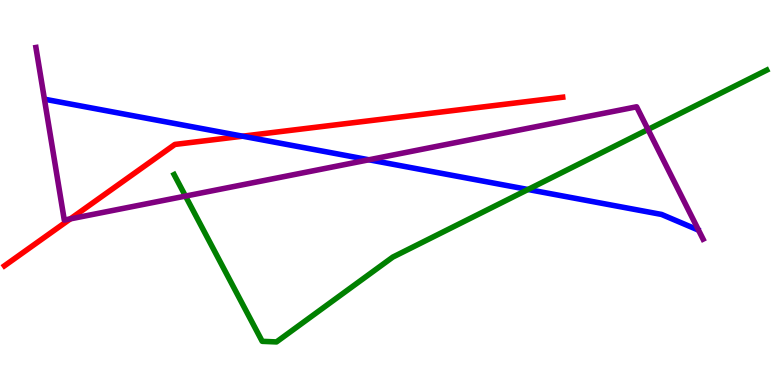[{'lines': ['blue', 'red'], 'intersections': [{'x': 3.13, 'y': 6.46}]}, {'lines': ['green', 'red'], 'intersections': []}, {'lines': ['purple', 'red'], 'intersections': [{'x': 0.908, 'y': 4.31}]}, {'lines': ['blue', 'green'], 'intersections': [{'x': 6.81, 'y': 5.08}]}, {'lines': ['blue', 'purple'], 'intersections': [{'x': 4.76, 'y': 5.85}]}, {'lines': ['green', 'purple'], 'intersections': [{'x': 2.39, 'y': 4.91}, {'x': 8.36, 'y': 6.64}]}]